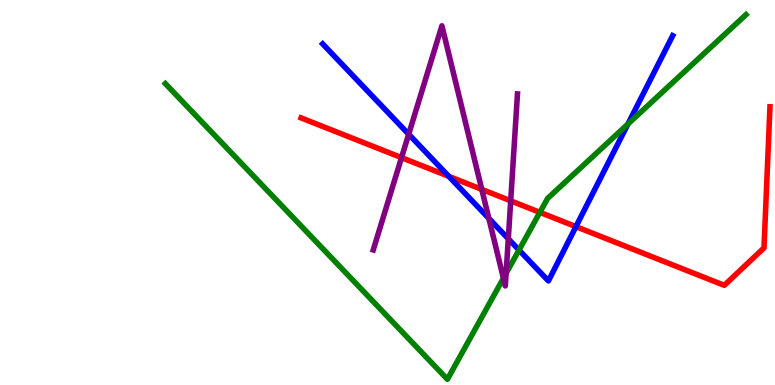[{'lines': ['blue', 'red'], 'intersections': [{'x': 5.79, 'y': 5.42}, {'x': 7.43, 'y': 4.11}]}, {'lines': ['green', 'red'], 'intersections': [{'x': 6.97, 'y': 4.48}]}, {'lines': ['purple', 'red'], 'intersections': [{'x': 5.18, 'y': 5.91}, {'x': 6.22, 'y': 5.08}, {'x': 6.59, 'y': 4.78}]}, {'lines': ['blue', 'green'], 'intersections': [{'x': 6.7, 'y': 3.51}, {'x': 8.1, 'y': 6.78}]}, {'lines': ['blue', 'purple'], 'intersections': [{'x': 5.27, 'y': 6.51}, {'x': 6.31, 'y': 4.33}, {'x': 6.56, 'y': 3.8}]}, {'lines': ['green', 'purple'], 'intersections': [{'x': 6.5, 'y': 2.77}, {'x': 6.53, 'y': 2.9}]}]